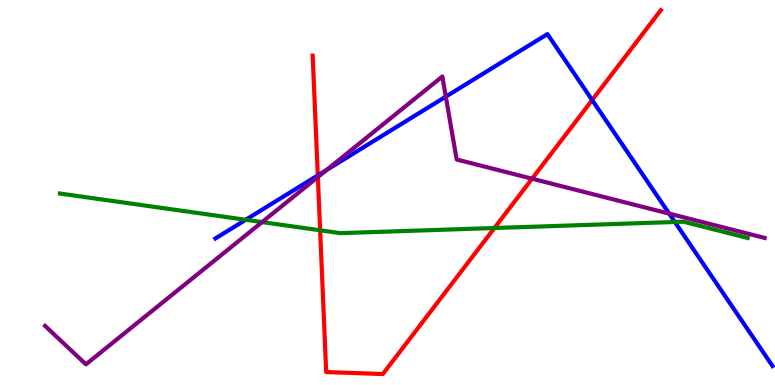[{'lines': ['blue', 'red'], 'intersections': [{'x': 4.1, 'y': 5.44}, {'x': 7.64, 'y': 7.4}]}, {'lines': ['green', 'red'], 'intersections': [{'x': 4.13, 'y': 4.02}, {'x': 6.38, 'y': 4.08}]}, {'lines': ['purple', 'red'], 'intersections': [{'x': 4.1, 'y': 5.4}, {'x': 6.87, 'y': 5.36}]}, {'lines': ['blue', 'green'], 'intersections': [{'x': 3.17, 'y': 4.29}, {'x': 8.71, 'y': 4.23}]}, {'lines': ['blue', 'purple'], 'intersections': [{'x': 4.21, 'y': 5.58}, {'x': 5.75, 'y': 7.49}, {'x': 8.63, 'y': 4.45}]}, {'lines': ['green', 'purple'], 'intersections': [{'x': 3.38, 'y': 4.23}]}]